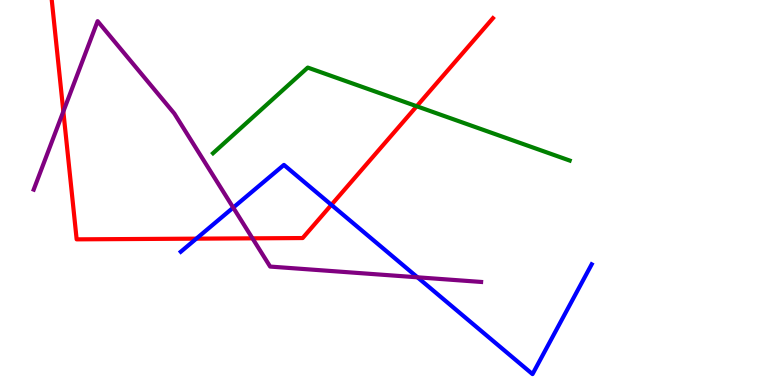[{'lines': ['blue', 'red'], 'intersections': [{'x': 2.53, 'y': 3.8}, {'x': 4.28, 'y': 4.68}]}, {'lines': ['green', 'red'], 'intersections': [{'x': 5.38, 'y': 7.24}]}, {'lines': ['purple', 'red'], 'intersections': [{'x': 0.817, 'y': 7.1}, {'x': 3.26, 'y': 3.81}]}, {'lines': ['blue', 'green'], 'intersections': []}, {'lines': ['blue', 'purple'], 'intersections': [{'x': 3.01, 'y': 4.61}, {'x': 5.39, 'y': 2.8}]}, {'lines': ['green', 'purple'], 'intersections': []}]